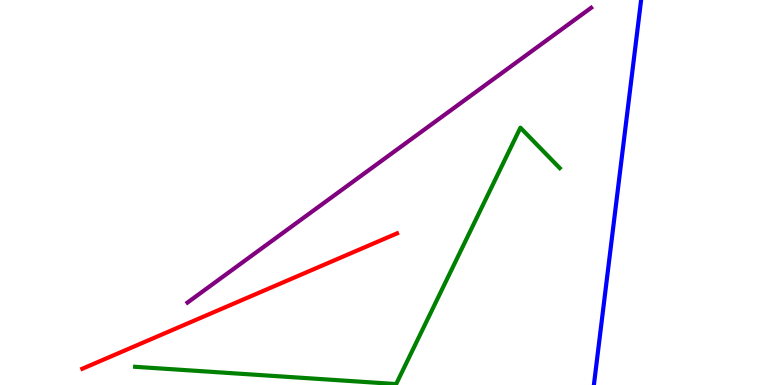[{'lines': ['blue', 'red'], 'intersections': []}, {'lines': ['green', 'red'], 'intersections': []}, {'lines': ['purple', 'red'], 'intersections': []}, {'lines': ['blue', 'green'], 'intersections': []}, {'lines': ['blue', 'purple'], 'intersections': []}, {'lines': ['green', 'purple'], 'intersections': []}]